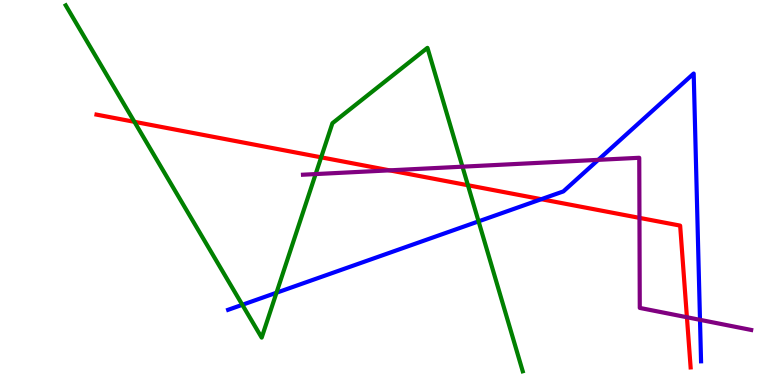[{'lines': ['blue', 'red'], 'intersections': [{'x': 6.98, 'y': 4.83}]}, {'lines': ['green', 'red'], 'intersections': [{'x': 1.73, 'y': 6.84}, {'x': 4.14, 'y': 5.91}, {'x': 6.04, 'y': 5.19}]}, {'lines': ['purple', 'red'], 'intersections': [{'x': 5.03, 'y': 5.58}, {'x': 8.25, 'y': 4.34}, {'x': 8.86, 'y': 1.76}]}, {'lines': ['blue', 'green'], 'intersections': [{'x': 3.13, 'y': 2.08}, {'x': 3.57, 'y': 2.4}, {'x': 6.18, 'y': 4.25}]}, {'lines': ['blue', 'purple'], 'intersections': [{'x': 7.72, 'y': 5.85}, {'x': 9.03, 'y': 1.69}]}, {'lines': ['green', 'purple'], 'intersections': [{'x': 4.07, 'y': 5.48}, {'x': 5.97, 'y': 5.67}]}]